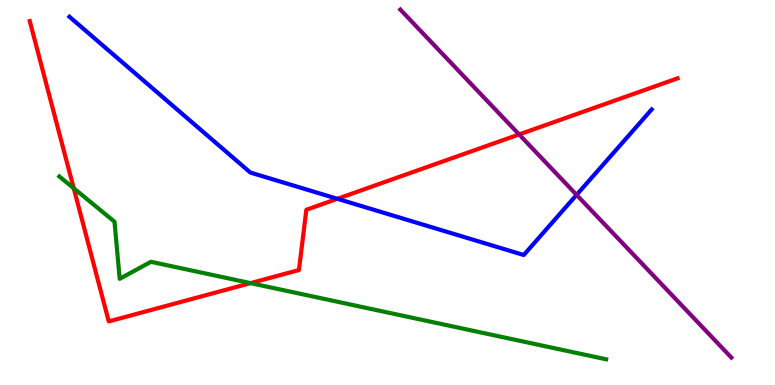[{'lines': ['blue', 'red'], 'intersections': [{'x': 4.35, 'y': 4.84}]}, {'lines': ['green', 'red'], 'intersections': [{'x': 0.951, 'y': 5.11}, {'x': 3.23, 'y': 2.65}]}, {'lines': ['purple', 'red'], 'intersections': [{'x': 6.7, 'y': 6.51}]}, {'lines': ['blue', 'green'], 'intersections': []}, {'lines': ['blue', 'purple'], 'intersections': [{'x': 7.44, 'y': 4.94}]}, {'lines': ['green', 'purple'], 'intersections': []}]